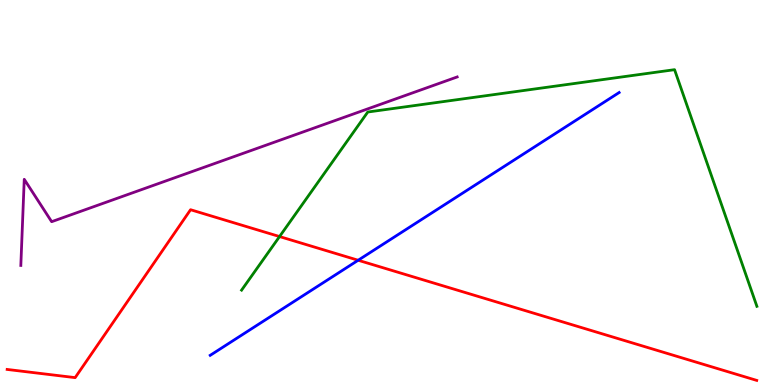[{'lines': ['blue', 'red'], 'intersections': [{'x': 4.62, 'y': 3.24}]}, {'lines': ['green', 'red'], 'intersections': [{'x': 3.61, 'y': 3.86}]}, {'lines': ['purple', 'red'], 'intersections': []}, {'lines': ['blue', 'green'], 'intersections': []}, {'lines': ['blue', 'purple'], 'intersections': []}, {'lines': ['green', 'purple'], 'intersections': []}]